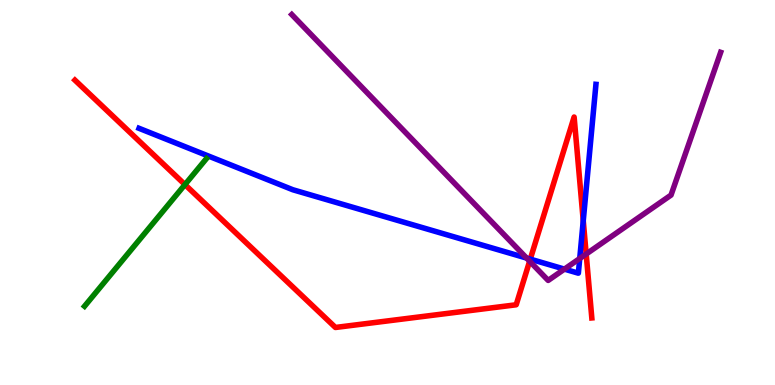[{'lines': ['blue', 'red'], 'intersections': [{'x': 6.84, 'y': 3.27}, {'x': 7.53, 'y': 4.27}]}, {'lines': ['green', 'red'], 'intersections': [{'x': 2.39, 'y': 5.21}]}, {'lines': ['purple', 'red'], 'intersections': [{'x': 6.83, 'y': 3.22}, {'x': 7.56, 'y': 3.4}]}, {'lines': ['blue', 'green'], 'intersections': []}, {'lines': ['blue', 'purple'], 'intersections': [{'x': 6.8, 'y': 3.3}, {'x': 7.28, 'y': 3.01}, {'x': 7.48, 'y': 3.29}]}, {'lines': ['green', 'purple'], 'intersections': []}]